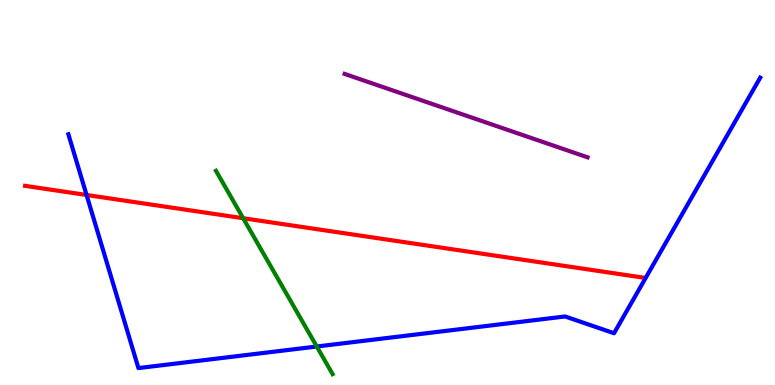[{'lines': ['blue', 'red'], 'intersections': [{'x': 1.12, 'y': 4.94}]}, {'lines': ['green', 'red'], 'intersections': [{'x': 3.14, 'y': 4.33}]}, {'lines': ['purple', 'red'], 'intersections': []}, {'lines': ['blue', 'green'], 'intersections': [{'x': 4.09, 'y': 1.0}]}, {'lines': ['blue', 'purple'], 'intersections': []}, {'lines': ['green', 'purple'], 'intersections': []}]